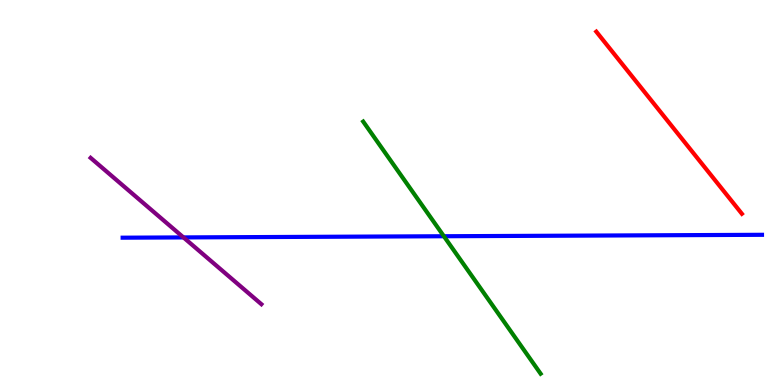[{'lines': ['blue', 'red'], 'intersections': []}, {'lines': ['green', 'red'], 'intersections': []}, {'lines': ['purple', 'red'], 'intersections': []}, {'lines': ['blue', 'green'], 'intersections': [{'x': 5.73, 'y': 3.86}]}, {'lines': ['blue', 'purple'], 'intersections': [{'x': 2.37, 'y': 3.83}]}, {'lines': ['green', 'purple'], 'intersections': []}]